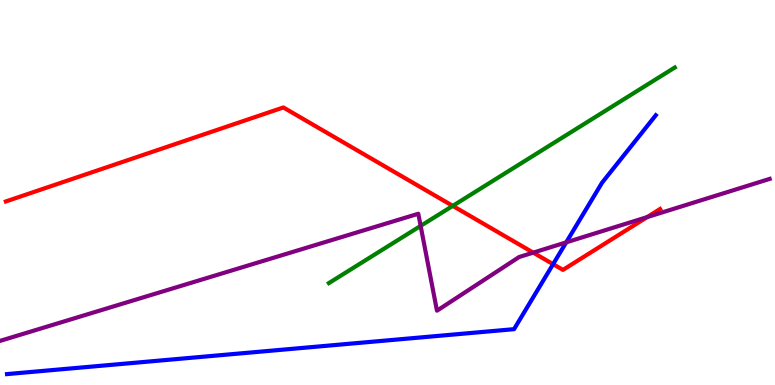[{'lines': ['blue', 'red'], 'intersections': [{'x': 7.14, 'y': 3.14}]}, {'lines': ['green', 'red'], 'intersections': [{'x': 5.84, 'y': 4.65}]}, {'lines': ['purple', 'red'], 'intersections': [{'x': 6.88, 'y': 3.44}, {'x': 8.35, 'y': 4.36}]}, {'lines': ['blue', 'green'], 'intersections': []}, {'lines': ['blue', 'purple'], 'intersections': [{'x': 7.31, 'y': 3.71}]}, {'lines': ['green', 'purple'], 'intersections': [{'x': 5.43, 'y': 4.13}]}]